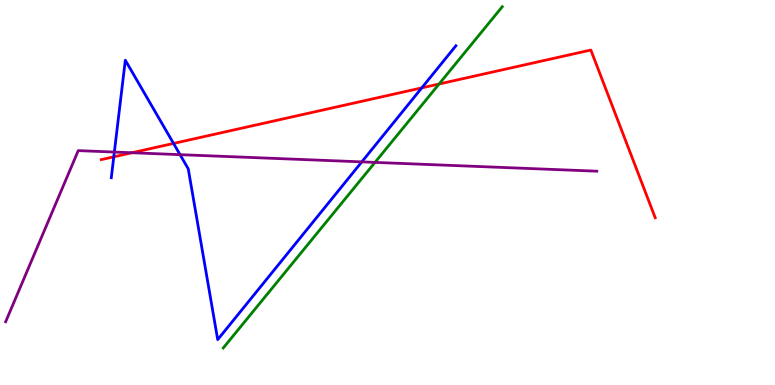[{'lines': ['blue', 'red'], 'intersections': [{'x': 1.47, 'y': 5.93}, {'x': 2.24, 'y': 6.27}, {'x': 5.44, 'y': 7.72}]}, {'lines': ['green', 'red'], 'intersections': [{'x': 5.67, 'y': 7.82}]}, {'lines': ['purple', 'red'], 'intersections': [{'x': 1.7, 'y': 6.03}]}, {'lines': ['blue', 'green'], 'intersections': []}, {'lines': ['blue', 'purple'], 'intersections': [{'x': 1.48, 'y': 6.05}, {'x': 2.32, 'y': 5.98}, {'x': 4.67, 'y': 5.8}]}, {'lines': ['green', 'purple'], 'intersections': [{'x': 4.84, 'y': 5.78}]}]